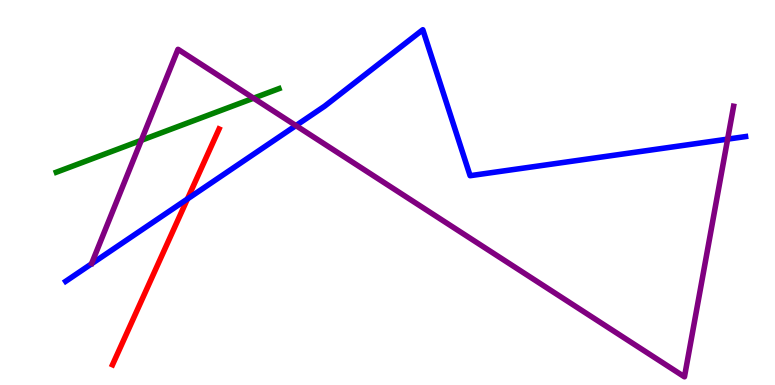[{'lines': ['blue', 'red'], 'intersections': [{'x': 2.42, 'y': 4.83}]}, {'lines': ['green', 'red'], 'intersections': []}, {'lines': ['purple', 'red'], 'intersections': []}, {'lines': ['blue', 'green'], 'intersections': []}, {'lines': ['blue', 'purple'], 'intersections': [{'x': 3.82, 'y': 6.74}, {'x': 9.39, 'y': 6.39}]}, {'lines': ['green', 'purple'], 'intersections': [{'x': 1.82, 'y': 6.36}, {'x': 3.27, 'y': 7.45}]}]